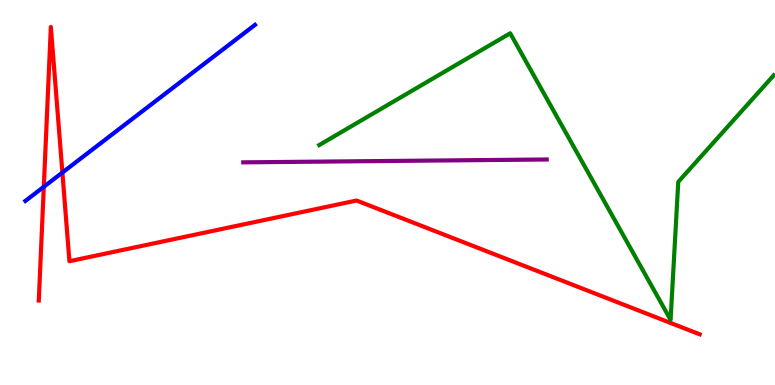[{'lines': ['blue', 'red'], 'intersections': [{'x': 0.565, 'y': 5.15}, {'x': 0.805, 'y': 5.52}]}, {'lines': ['green', 'red'], 'intersections': []}, {'lines': ['purple', 'red'], 'intersections': []}, {'lines': ['blue', 'green'], 'intersections': []}, {'lines': ['blue', 'purple'], 'intersections': []}, {'lines': ['green', 'purple'], 'intersections': []}]